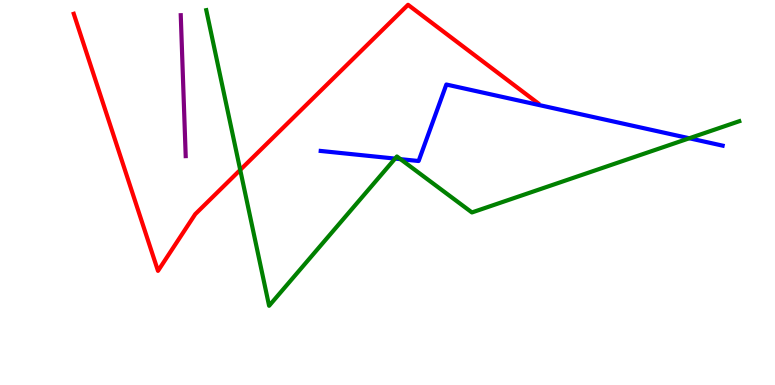[{'lines': ['blue', 'red'], 'intersections': []}, {'lines': ['green', 'red'], 'intersections': [{'x': 3.1, 'y': 5.59}]}, {'lines': ['purple', 'red'], 'intersections': []}, {'lines': ['blue', 'green'], 'intersections': [{'x': 5.1, 'y': 5.88}, {'x': 5.17, 'y': 5.87}, {'x': 8.89, 'y': 6.41}]}, {'lines': ['blue', 'purple'], 'intersections': []}, {'lines': ['green', 'purple'], 'intersections': []}]